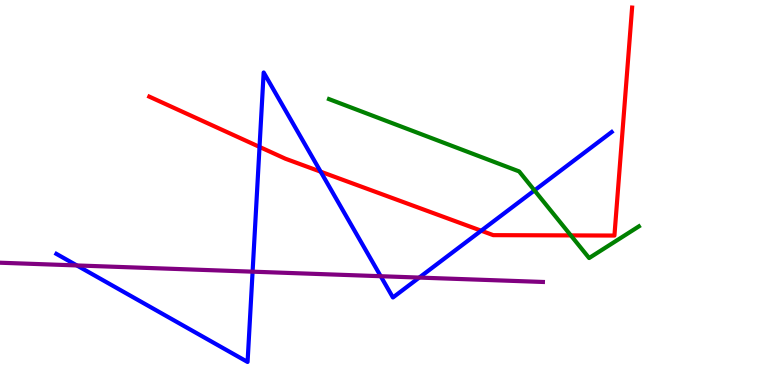[{'lines': ['blue', 'red'], 'intersections': [{'x': 3.35, 'y': 6.18}, {'x': 4.14, 'y': 5.54}, {'x': 6.21, 'y': 4.01}]}, {'lines': ['green', 'red'], 'intersections': [{'x': 7.37, 'y': 3.89}]}, {'lines': ['purple', 'red'], 'intersections': []}, {'lines': ['blue', 'green'], 'intersections': [{'x': 6.9, 'y': 5.05}]}, {'lines': ['blue', 'purple'], 'intersections': [{'x': 0.992, 'y': 3.11}, {'x': 3.26, 'y': 2.94}, {'x': 4.91, 'y': 2.83}, {'x': 5.41, 'y': 2.79}]}, {'lines': ['green', 'purple'], 'intersections': []}]